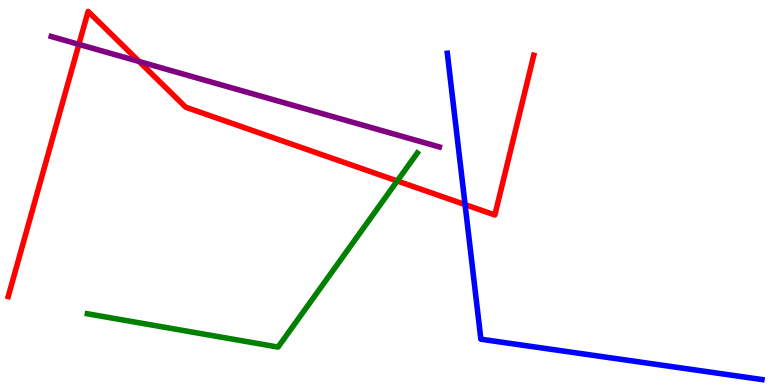[{'lines': ['blue', 'red'], 'intersections': [{'x': 6.0, 'y': 4.69}]}, {'lines': ['green', 'red'], 'intersections': [{'x': 5.13, 'y': 5.3}]}, {'lines': ['purple', 'red'], 'intersections': [{'x': 1.02, 'y': 8.85}, {'x': 1.8, 'y': 8.4}]}, {'lines': ['blue', 'green'], 'intersections': []}, {'lines': ['blue', 'purple'], 'intersections': []}, {'lines': ['green', 'purple'], 'intersections': []}]